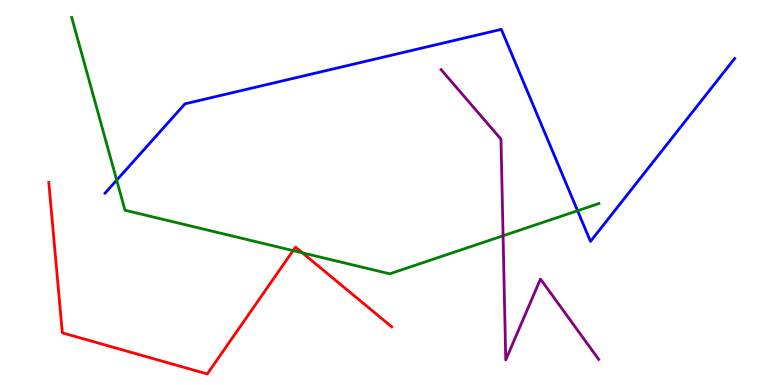[{'lines': ['blue', 'red'], 'intersections': []}, {'lines': ['green', 'red'], 'intersections': [{'x': 3.78, 'y': 3.49}, {'x': 3.9, 'y': 3.43}]}, {'lines': ['purple', 'red'], 'intersections': []}, {'lines': ['blue', 'green'], 'intersections': [{'x': 1.51, 'y': 5.32}, {'x': 7.45, 'y': 4.53}]}, {'lines': ['blue', 'purple'], 'intersections': []}, {'lines': ['green', 'purple'], 'intersections': [{'x': 6.49, 'y': 3.88}]}]